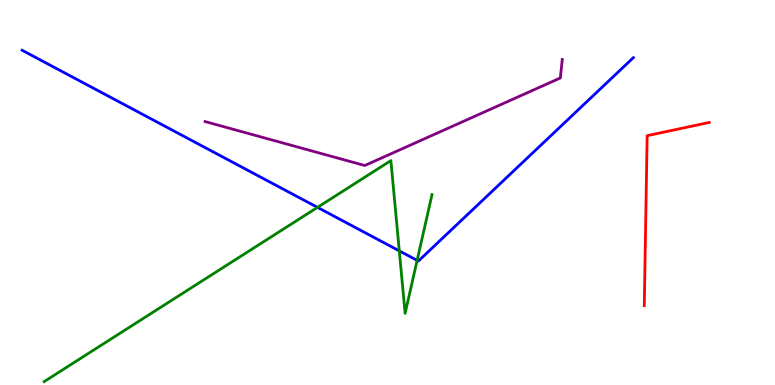[{'lines': ['blue', 'red'], 'intersections': []}, {'lines': ['green', 'red'], 'intersections': []}, {'lines': ['purple', 'red'], 'intersections': []}, {'lines': ['blue', 'green'], 'intersections': [{'x': 4.1, 'y': 4.61}, {'x': 5.15, 'y': 3.48}, {'x': 5.38, 'y': 3.24}]}, {'lines': ['blue', 'purple'], 'intersections': []}, {'lines': ['green', 'purple'], 'intersections': []}]